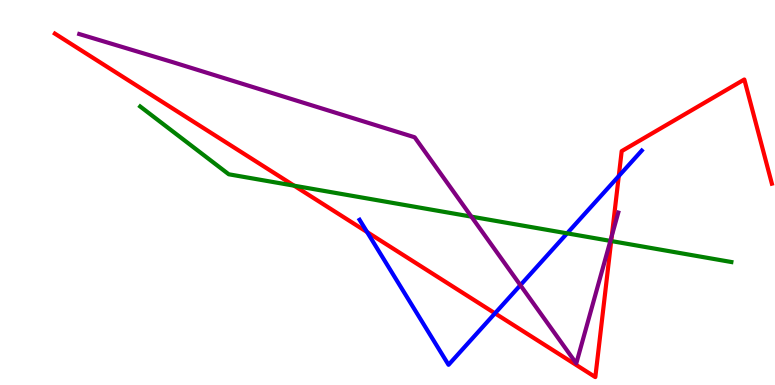[{'lines': ['blue', 'red'], 'intersections': [{'x': 4.74, 'y': 3.97}, {'x': 6.39, 'y': 1.86}, {'x': 7.98, 'y': 5.43}]}, {'lines': ['green', 'red'], 'intersections': [{'x': 3.8, 'y': 5.18}, {'x': 7.89, 'y': 3.74}]}, {'lines': ['purple', 'red'], 'intersections': [{'x': 7.89, 'y': 3.88}]}, {'lines': ['blue', 'green'], 'intersections': [{'x': 7.32, 'y': 3.94}]}, {'lines': ['blue', 'purple'], 'intersections': [{'x': 6.71, 'y': 2.59}]}, {'lines': ['green', 'purple'], 'intersections': [{'x': 6.08, 'y': 4.37}, {'x': 7.88, 'y': 3.74}]}]